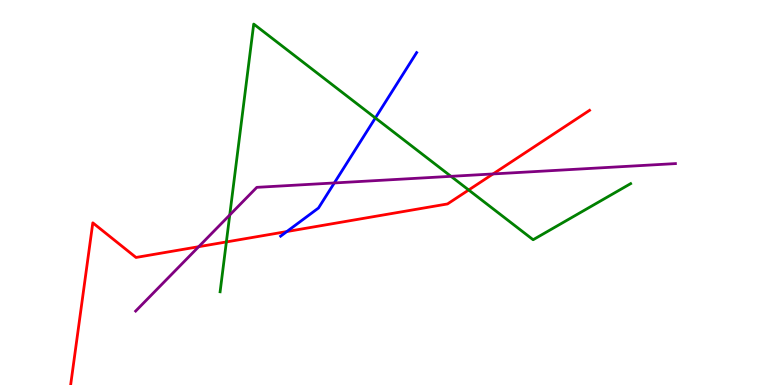[{'lines': ['blue', 'red'], 'intersections': [{'x': 3.7, 'y': 3.99}]}, {'lines': ['green', 'red'], 'intersections': [{'x': 2.92, 'y': 3.72}, {'x': 6.05, 'y': 5.07}]}, {'lines': ['purple', 'red'], 'intersections': [{'x': 2.56, 'y': 3.59}, {'x': 6.36, 'y': 5.48}]}, {'lines': ['blue', 'green'], 'intersections': [{'x': 4.84, 'y': 6.94}]}, {'lines': ['blue', 'purple'], 'intersections': [{'x': 4.31, 'y': 5.25}]}, {'lines': ['green', 'purple'], 'intersections': [{'x': 2.96, 'y': 4.42}, {'x': 5.82, 'y': 5.42}]}]